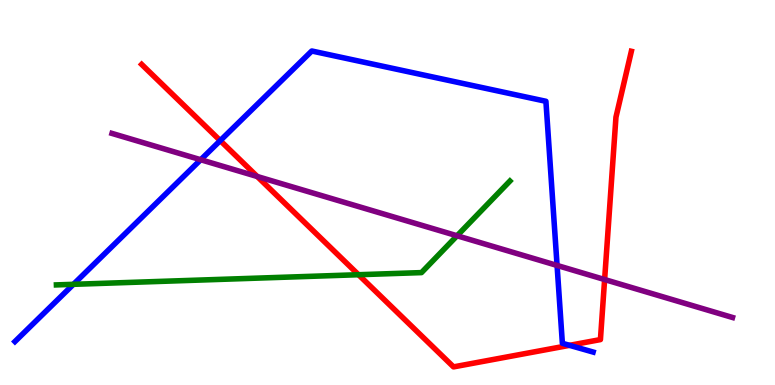[{'lines': ['blue', 'red'], 'intersections': [{'x': 2.84, 'y': 6.35}, {'x': 7.35, 'y': 1.03}]}, {'lines': ['green', 'red'], 'intersections': [{'x': 4.63, 'y': 2.86}]}, {'lines': ['purple', 'red'], 'intersections': [{'x': 3.32, 'y': 5.42}, {'x': 7.8, 'y': 2.74}]}, {'lines': ['blue', 'green'], 'intersections': [{'x': 0.947, 'y': 2.62}]}, {'lines': ['blue', 'purple'], 'intersections': [{'x': 2.59, 'y': 5.85}, {'x': 7.19, 'y': 3.11}]}, {'lines': ['green', 'purple'], 'intersections': [{'x': 5.9, 'y': 3.88}]}]